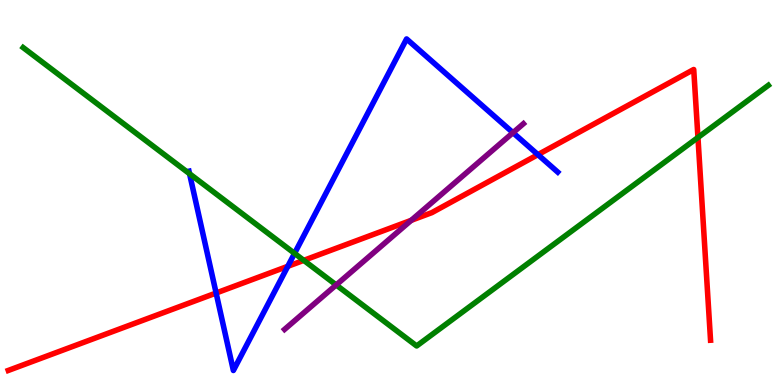[{'lines': ['blue', 'red'], 'intersections': [{'x': 2.79, 'y': 2.39}, {'x': 3.71, 'y': 3.08}, {'x': 6.94, 'y': 5.98}]}, {'lines': ['green', 'red'], 'intersections': [{'x': 3.92, 'y': 3.24}, {'x': 9.01, 'y': 6.43}]}, {'lines': ['purple', 'red'], 'intersections': [{'x': 5.31, 'y': 4.28}]}, {'lines': ['blue', 'green'], 'intersections': [{'x': 2.45, 'y': 5.49}, {'x': 3.8, 'y': 3.42}]}, {'lines': ['blue', 'purple'], 'intersections': [{'x': 6.62, 'y': 6.55}]}, {'lines': ['green', 'purple'], 'intersections': [{'x': 4.34, 'y': 2.6}]}]